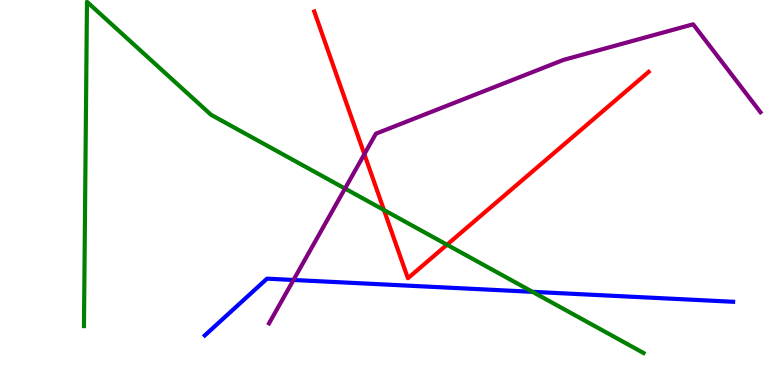[{'lines': ['blue', 'red'], 'intersections': []}, {'lines': ['green', 'red'], 'intersections': [{'x': 4.95, 'y': 4.55}, {'x': 5.77, 'y': 3.64}]}, {'lines': ['purple', 'red'], 'intersections': [{'x': 4.7, 'y': 6.0}]}, {'lines': ['blue', 'green'], 'intersections': [{'x': 6.87, 'y': 2.42}]}, {'lines': ['blue', 'purple'], 'intersections': [{'x': 3.79, 'y': 2.73}]}, {'lines': ['green', 'purple'], 'intersections': [{'x': 4.45, 'y': 5.1}]}]